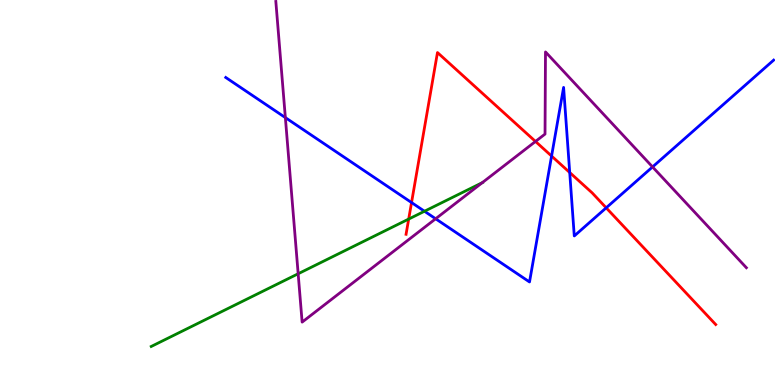[{'lines': ['blue', 'red'], 'intersections': [{'x': 5.31, 'y': 4.74}, {'x': 7.12, 'y': 5.95}, {'x': 7.35, 'y': 5.52}, {'x': 7.82, 'y': 4.6}]}, {'lines': ['green', 'red'], 'intersections': [{'x': 5.27, 'y': 4.31}]}, {'lines': ['purple', 'red'], 'intersections': [{'x': 6.91, 'y': 6.33}]}, {'lines': ['blue', 'green'], 'intersections': [{'x': 5.48, 'y': 4.51}]}, {'lines': ['blue', 'purple'], 'intersections': [{'x': 3.68, 'y': 6.95}, {'x': 5.62, 'y': 4.32}, {'x': 8.42, 'y': 5.66}]}, {'lines': ['green', 'purple'], 'intersections': [{'x': 3.85, 'y': 2.89}, {'x': 6.22, 'y': 5.26}]}]